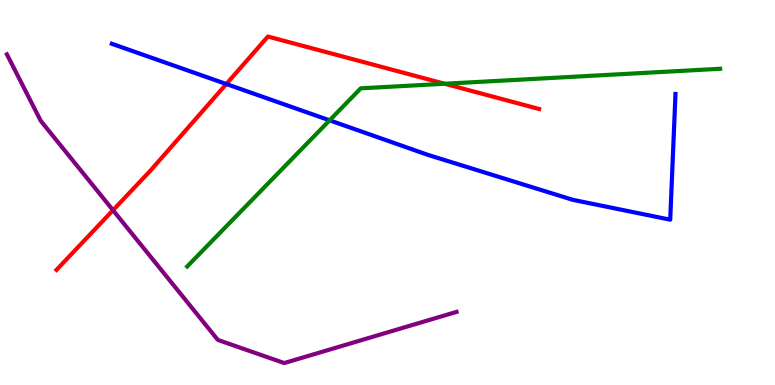[{'lines': ['blue', 'red'], 'intersections': [{'x': 2.92, 'y': 7.82}]}, {'lines': ['green', 'red'], 'intersections': [{'x': 5.74, 'y': 7.82}]}, {'lines': ['purple', 'red'], 'intersections': [{'x': 1.46, 'y': 4.54}]}, {'lines': ['blue', 'green'], 'intersections': [{'x': 4.25, 'y': 6.87}]}, {'lines': ['blue', 'purple'], 'intersections': []}, {'lines': ['green', 'purple'], 'intersections': []}]